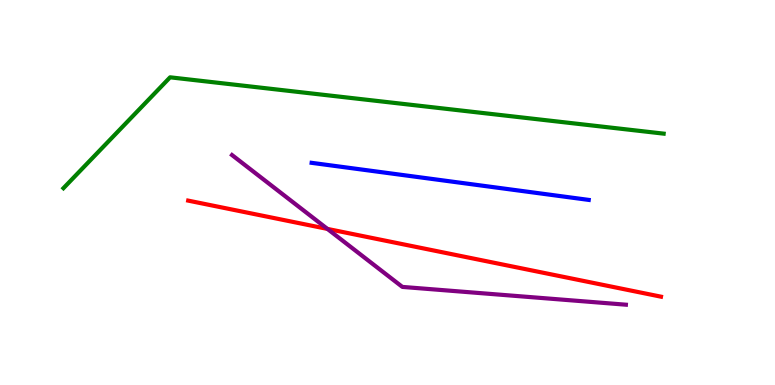[{'lines': ['blue', 'red'], 'intersections': []}, {'lines': ['green', 'red'], 'intersections': []}, {'lines': ['purple', 'red'], 'intersections': [{'x': 4.22, 'y': 4.05}]}, {'lines': ['blue', 'green'], 'intersections': []}, {'lines': ['blue', 'purple'], 'intersections': []}, {'lines': ['green', 'purple'], 'intersections': []}]